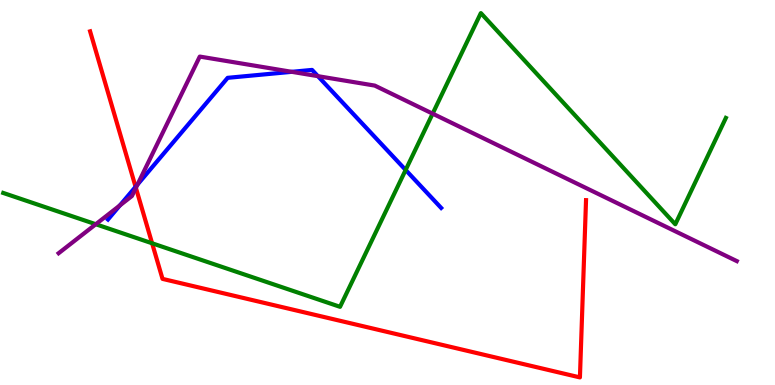[{'lines': ['blue', 'red'], 'intersections': [{'x': 1.75, 'y': 5.15}]}, {'lines': ['green', 'red'], 'intersections': [{'x': 1.96, 'y': 3.68}]}, {'lines': ['purple', 'red'], 'intersections': [{'x': 1.75, 'y': 5.12}]}, {'lines': ['blue', 'green'], 'intersections': [{'x': 5.23, 'y': 5.59}]}, {'lines': ['blue', 'purple'], 'intersections': [{'x': 1.55, 'y': 4.66}, {'x': 1.77, 'y': 5.21}, {'x': 3.76, 'y': 8.13}, {'x': 4.1, 'y': 8.02}]}, {'lines': ['green', 'purple'], 'intersections': [{'x': 1.24, 'y': 4.18}, {'x': 5.58, 'y': 7.05}]}]